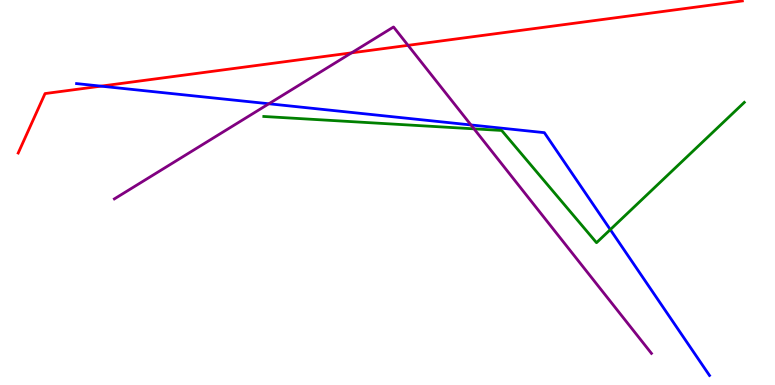[{'lines': ['blue', 'red'], 'intersections': [{'x': 1.3, 'y': 7.76}]}, {'lines': ['green', 'red'], 'intersections': []}, {'lines': ['purple', 'red'], 'intersections': [{'x': 4.54, 'y': 8.63}, {'x': 5.27, 'y': 8.82}]}, {'lines': ['blue', 'green'], 'intersections': [{'x': 7.87, 'y': 4.04}]}, {'lines': ['blue', 'purple'], 'intersections': [{'x': 3.47, 'y': 7.3}, {'x': 6.08, 'y': 6.75}]}, {'lines': ['green', 'purple'], 'intersections': [{'x': 6.12, 'y': 6.65}]}]